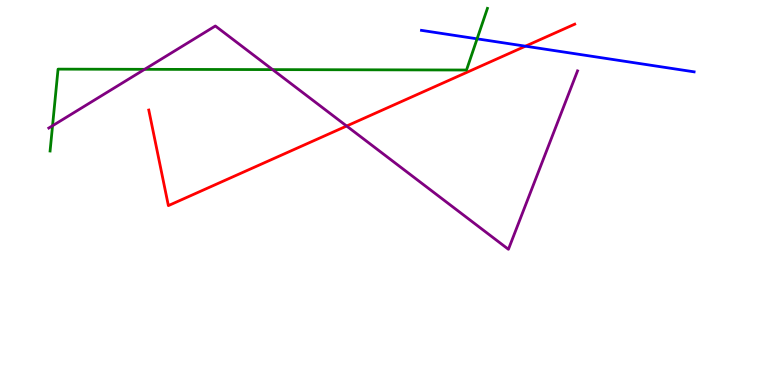[{'lines': ['blue', 'red'], 'intersections': [{'x': 6.78, 'y': 8.8}]}, {'lines': ['green', 'red'], 'intersections': []}, {'lines': ['purple', 'red'], 'intersections': [{'x': 4.47, 'y': 6.73}]}, {'lines': ['blue', 'green'], 'intersections': [{'x': 6.16, 'y': 8.99}]}, {'lines': ['blue', 'purple'], 'intersections': []}, {'lines': ['green', 'purple'], 'intersections': [{'x': 0.678, 'y': 6.73}, {'x': 1.87, 'y': 8.2}, {'x': 3.52, 'y': 8.19}]}]